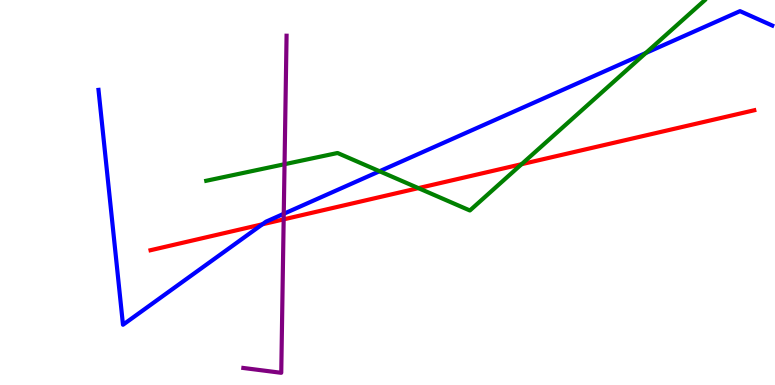[{'lines': ['blue', 'red'], 'intersections': [{'x': 3.39, 'y': 4.17}]}, {'lines': ['green', 'red'], 'intersections': [{'x': 5.4, 'y': 5.11}, {'x': 6.73, 'y': 5.74}]}, {'lines': ['purple', 'red'], 'intersections': [{'x': 3.66, 'y': 4.3}]}, {'lines': ['blue', 'green'], 'intersections': [{'x': 4.9, 'y': 5.55}, {'x': 8.33, 'y': 8.62}]}, {'lines': ['blue', 'purple'], 'intersections': [{'x': 3.66, 'y': 4.45}]}, {'lines': ['green', 'purple'], 'intersections': [{'x': 3.67, 'y': 5.73}]}]